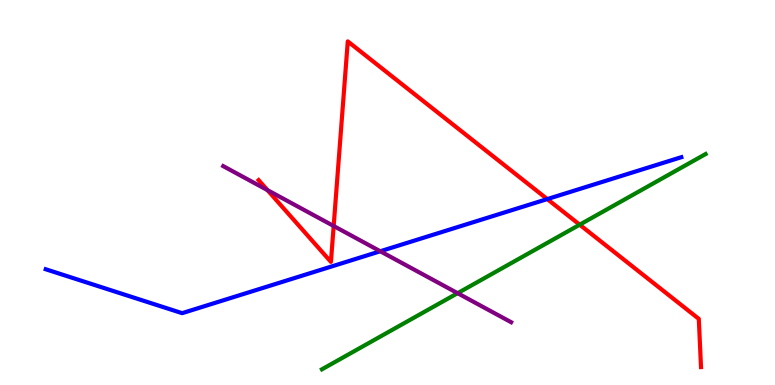[{'lines': ['blue', 'red'], 'intersections': [{'x': 7.06, 'y': 4.83}]}, {'lines': ['green', 'red'], 'intersections': [{'x': 7.48, 'y': 4.16}]}, {'lines': ['purple', 'red'], 'intersections': [{'x': 3.45, 'y': 5.06}, {'x': 4.31, 'y': 4.13}]}, {'lines': ['blue', 'green'], 'intersections': []}, {'lines': ['blue', 'purple'], 'intersections': [{'x': 4.91, 'y': 3.47}]}, {'lines': ['green', 'purple'], 'intersections': [{'x': 5.9, 'y': 2.38}]}]